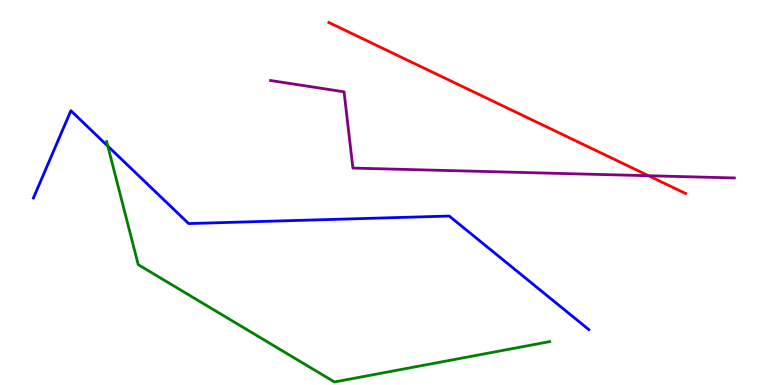[{'lines': ['blue', 'red'], 'intersections': []}, {'lines': ['green', 'red'], 'intersections': []}, {'lines': ['purple', 'red'], 'intersections': [{'x': 8.37, 'y': 5.44}]}, {'lines': ['blue', 'green'], 'intersections': [{'x': 1.39, 'y': 6.21}]}, {'lines': ['blue', 'purple'], 'intersections': []}, {'lines': ['green', 'purple'], 'intersections': []}]